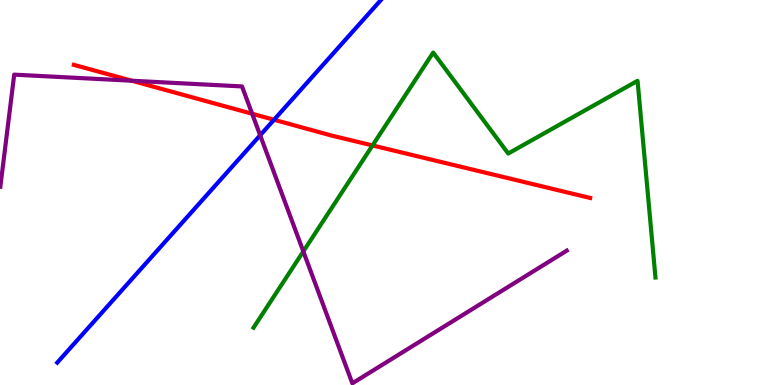[{'lines': ['blue', 'red'], 'intersections': [{'x': 3.54, 'y': 6.89}]}, {'lines': ['green', 'red'], 'intersections': [{'x': 4.81, 'y': 6.22}]}, {'lines': ['purple', 'red'], 'intersections': [{'x': 1.7, 'y': 7.9}, {'x': 3.25, 'y': 7.04}]}, {'lines': ['blue', 'green'], 'intersections': []}, {'lines': ['blue', 'purple'], 'intersections': [{'x': 3.36, 'y': 6.49}]}, {'lines': ['green', 'purple'], 'intersections': [{'x': 3.91, 'y': 3.47}]}]